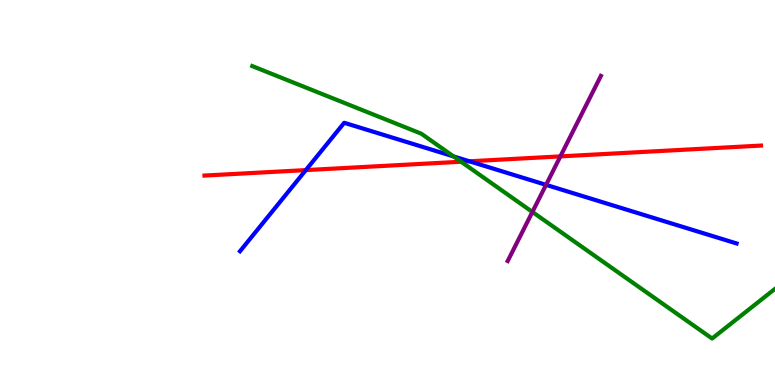[{'lines': ['blue', 'red'], 'intersections': [{'x': 3.95, 'y': 5.58}, {'x': 6.06, 'y': 5.81}]}, {'lines': ['green', 'red'], 'intersections': [{'x': 5.95, 'y': 5.8}]}, {'lines': ['purple', 'red'], 'intersections': [{'x': 7.23, 'y': 5.94}]}, {'lines': ['blue', 'green'], 'intersections': [{'x': 5.85, 'y': 5.94}]}, {'lines': ['blue', 'purple'], 'intersections': [{'x': 7.05, 'y': 5.2}]}, {'lines': ['green', 'purple'], 'intersections': [{'x': 6.87, 'y': 4.49}]}]